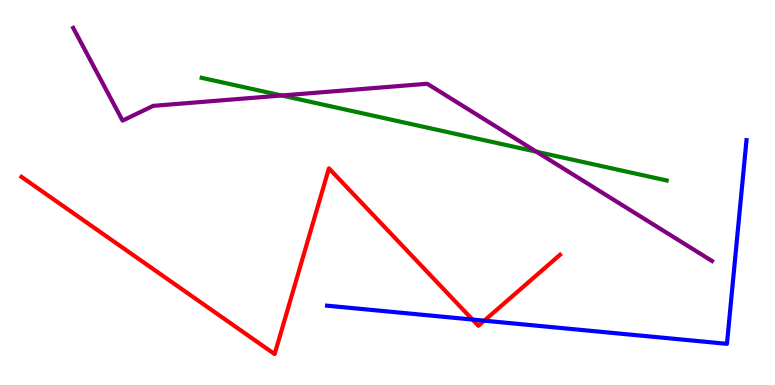[{'lines': ['blue', 'red'], 'intersections': [{'x': 6.1, 'y': 1.7}, {'x': 6.25, 'y': 1.67}]}, {'lines': ['green', 'red'], 'intersections': []}, {'lines': ['purple', 'red'], 'intersections': []}, {'lines': ['blue', 'green'], 'intersections': []}, {'lines': ['blue', 'purple'], 'intersections': []}, {'lines': ['green', 'purple'], 'intersections': [{'x': 3.63, 'y': 7.52}, {'x': 6.92, 'y': 6.06}]}]